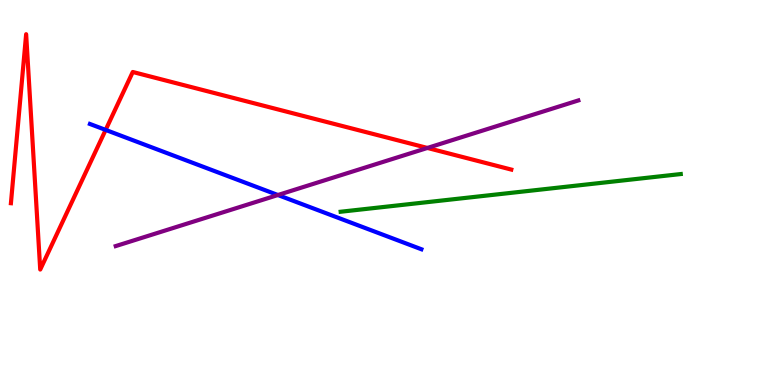[{'lines': ['blue', 'red'], 'intersections': [{'x': 1.36, 'y': 6.63}]}, {'lines': ['green', 'red'], 'intersections': []}, {'lines': ['purple', 'red'], 'intersections': [{'x': 5.51, 'y': 6.16}]}, {'lines': ['blue', 'green'], 'intersections': []}, {'lines': ['blue', 'purple'], 'intersections': [{'x': 3.59, 'y': 4.93}]}, {'lines': ['green', 'purple'], 'intersections': []}]